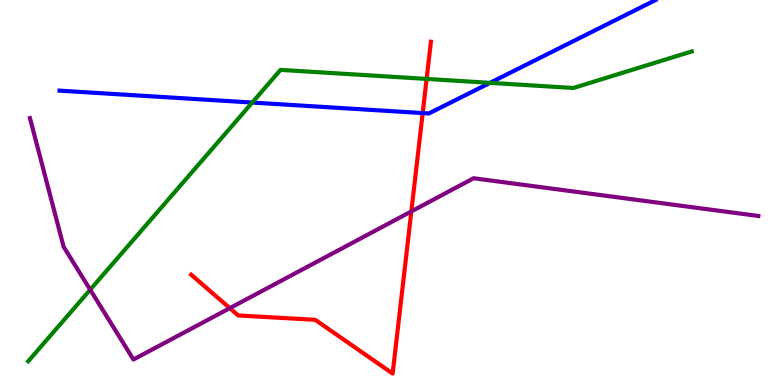[{'lines': ['blue', 'red'], 'intersections': [{'x': 5.45, 'y': 7.06}]}, {'lines': ['green', 'red'], 'intersections': [{'x': 5.5, 'y': 7.95}]}, {'lines': ['purple', 'red'], 'intersections': [{'x': 2.97, 'y': 2.0}, {'x': 5.31, 'y': 4.51}]}, {'lines': ['blue', 'green'], 'intersections': [{'x': 3.25, 'y': 7.34}, {'x': 6.32, 'y': 7.85}]}, {'lines': ['blue', 'purple'], 'intersections': []}, {'lines': ['green', 'purple'], 'intersections': [{'x': 1.16, 'y': 2.48}]}]